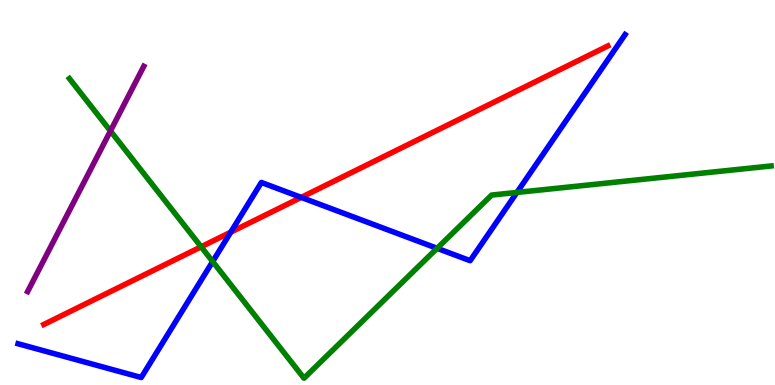[{'lines': ['blue', 'red'], 'intersections': [{'x': 2.98, 'y': 3.97}, {'x': 3.89, 'y': 4.87}]}, {'lines': ['green', 'red'], 'intersections': [{'x': 2.6, 'y': 3.59}]}, {'lines': ['purple', 'red'], 'intersections': []}, {'lines': ['blue', 'green'], 'intersections': [{'x': 2.74, 'y': 3.21}, {'x': 5.64, 'y': 3.55}, {'x': 6.67, 'y': 5.0}]}, {'lines': ['blue', 'purple'], 'intersections': []}, {'lines': ['green', 'purple'], 'intersections': [{'x': 1.43, 'y': 6.6}]}]